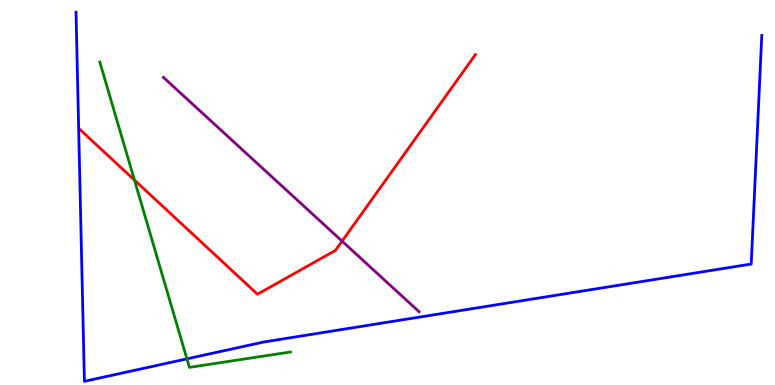[{'lines': ['blue', 'red'], 'intersections': []}, {'lines': ['green', 'red'], 'intersections': [{'x': 1.73, 'y': 5.32}]}, {'lines': ['purple', 'red'], 'intersections': [{'x': 4.41, 'y': 3.74}]}, {'lines': ['blue', 'green'], 'intersections': [{'x': 2.41, 'y': 0.679}]}, {'lines': ['blue', 'purple'], 'intersections': []}, {'lines': ['green', 'purple'], 'intersections': []}]